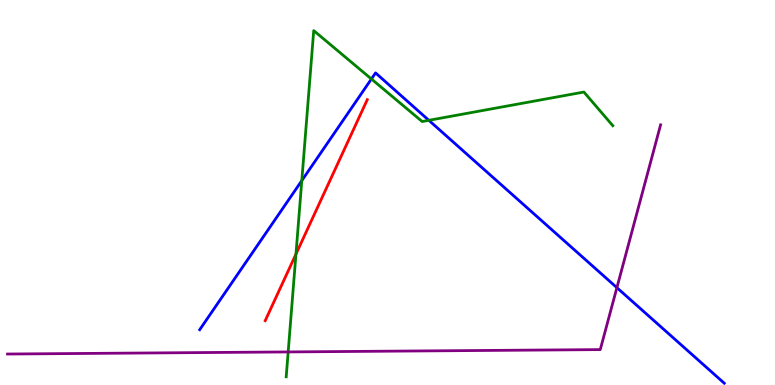[{'lines': ['blue', 'red'], 'intersections': []}, {'lines': ['green', 'red'], 'intersections': [{'x': 3.82, 'y': 3.4}]}, {'lines': ['purple', 'red'], 'intersections': []}, {'lines': ['blue', 'green'], 'intersections': [{'x': 3.89, 'y': 5.31}, {'x': 4.79, 'y': 7.95}, {'x': 5.53, 'y': 6.87}]}, {'lines': ['blue', 'purple'], 'intersections': [{'x': 7.96, 'y': 2.53}]}, {'lines': ['green', 'purple'], 'intersections': [{'x': 3.72, 'y': 0.859}]}]